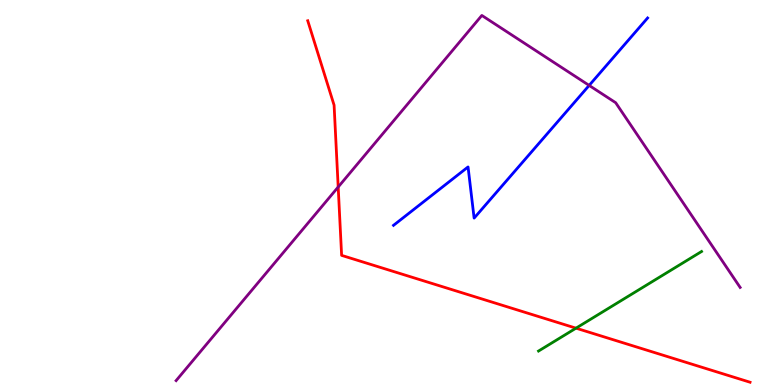[{'lines': ['blue', 'red'], 'intersections': []}, {'lines': ['green', 'red'], 'intersections': [{'x': 7.43, 'y': 1.48}]}, {'lines': ['purple', 'red'], 'intersections': [{'x': 4.36, 'y': 5.14}]}, {'lines': ['blue', 'green'], 'intersections': []}, {'lines': ['blue', 'purple'], 'intersections': [{'x': 7.6, 'y': 7.78}]}, {'lines': ['green', 'purple'], 'intersections': []}]